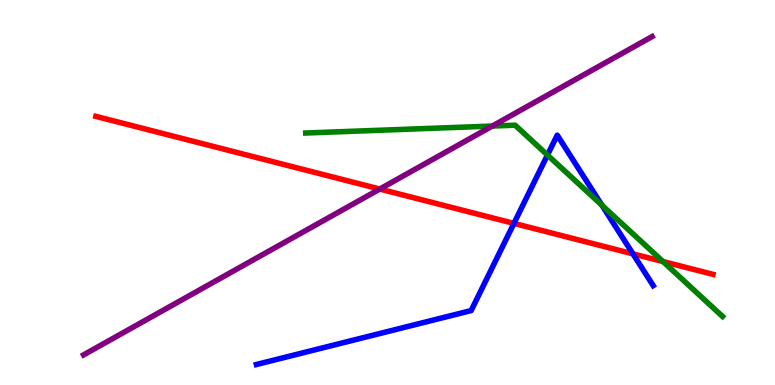[{'lines': ['blue', 'red'], 'intersections': [{'x': 6.63, 'y': 4.2}, {'x': 8.17, 'y': 3.41}]}, {'lines': ['green', 'red'], 'intersections': [{'x': 8.55, 'y': 3.21}]}, {'lines': ['purple', 'red'], 'intersections': [{'x': 4.9, 'y': 5.09}]}, {'lines': ['blue', 'green'], 'intersections': [{'x': 7.06, 'y': 5.97}, {'x': 7.77, 'y': 4.67}]}, {'lines': ['blue', 'purple'], 'intersections': []}, {'lines': ['green', 'purple'], 'intersections': [{'x': 6.35, 'y': 6.73}]}]